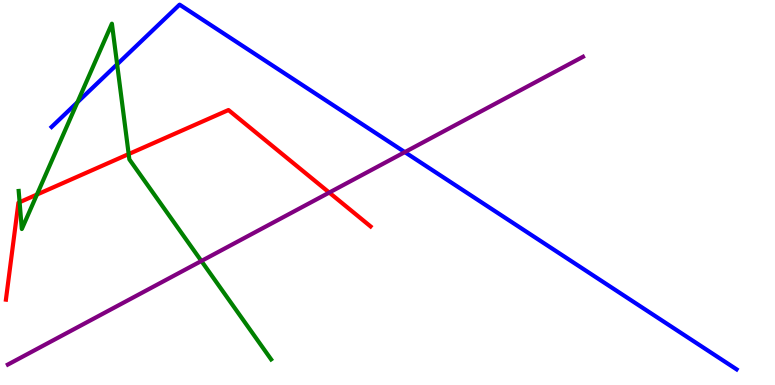[{'lines': ['blue', 'red'], 'intersections': []}, {'lines': ['green', 'red'], 'intersections': [{'x': 0.253, 'y': 4.75}, {'x': 0.477, 'y': 4.95}, {'x': 1.66, 'y': 6.0}]}, {'lines': ['purple', 'red'], 'intersections': [{'x': 4.25, 'y': 5.0}]}, {'lines': ['blue', 'green'], 'intersections': [{'x': 0.999, 'y': 7.34}, {'x': 1.51, 'y': 8.33}]}, {'lines': ['blue', 'purple'], 'intersections': [{'x': 5.22, 'y': 6.05}]}, {'lines': ['green', 'purple'], 'intersections': [{'x': 2.6, 'y': 3.22}]}]